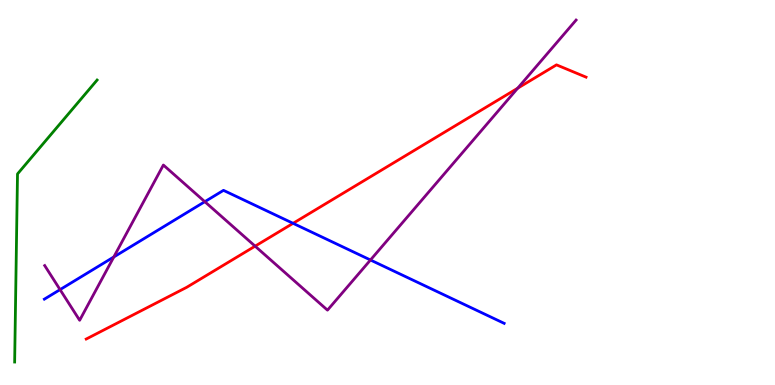[{'lines': ['blue', 'red'], 'intersections': [{'x': 3.78, 'y': 4.2}]}, {'lines': ['green', 'red'], 'intersections': []}, {'lines': ['purple', 'red'], 'intersections': [{'x': 3.29, 'y': 3.61}, {'x': 6.68, 'y': 7.71}]}, {'lines': ['blue', 'green'], 'intersections': []}, {'lines': ['blue', 'purple'], 'intersections': [{'x': 0.775, 'y': 2.48}, {'x': 1.47, 'y': 3.33}, {'x': 2.64, 'y': 4.76}, {'x': 4.78, 'y': 3.25}]}, {'lines': ['green', 'purple'], 'intersections': []}]